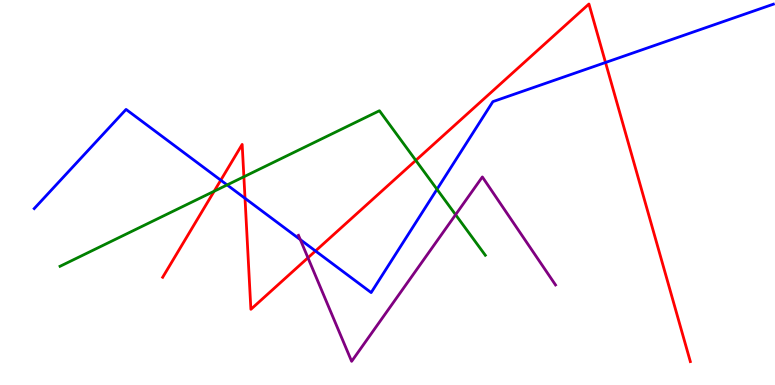[{'lines': ['blue', 'red'], 'intersections': [{'x': 2.85, 'y': 5.32}, {'x': 3.16, 'y': 4.85}, {'x': 4.07, 'y': 3.48}, {'x': 7.81, 'y': 8.38}]}, {'lines': ['green', 'red'], 'intersections': [{'x': 2.76, 'y': 5.03}, {'x': 3.15, 'y': 5.41}, {'x': 5.37, 'y': 5.83}]}, {'lines': ['purple', 'red'], 'intersections': [{'x': 3.97, 'y': 3.3}]}, {'lines': ['blue', 'green'], 'intersections': [{'x': 2.93, 'y': 5.2}, {'x': 5.64, 'y': 5.08}]}, {'lines': ['blue', 'purple'], 'intersections': [{'x': 3.87, 'y': 3.78}]}, {'lines': ['green', 'purple'], 'intersections': [{'x': 5.88, 'y': 4.42}]}]